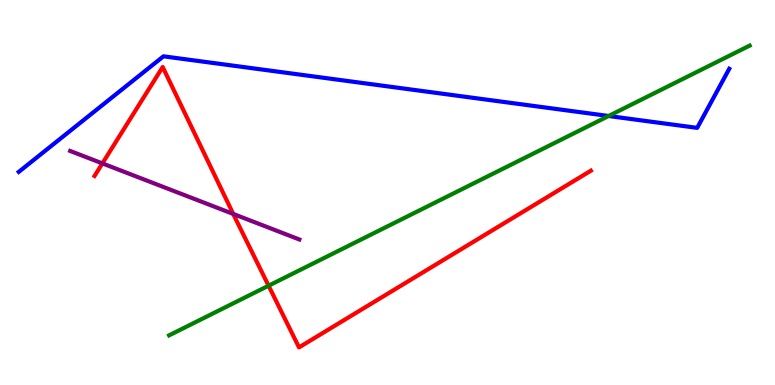[{'lines': ['blue', 'red'], 'intersections': []}, {'lines': ['green', 'red'], 'intersections': [{'x': 3.47, 'y': 2.58}]}, {'lines': ['purple', 'red'], 'intersections': [{'x': 1.32, 'y': 5.76}, {'x': 3.01, 'y': 4.44}]}, {'lines': ['blue', 'green'], 'intersections': [{'x': 7.85, 'y': 6.99}]}, {'lines': ['blue', 'purple'], 'intersections': []}, {'lines': ['green', 'purple'], 'intersections': []}]